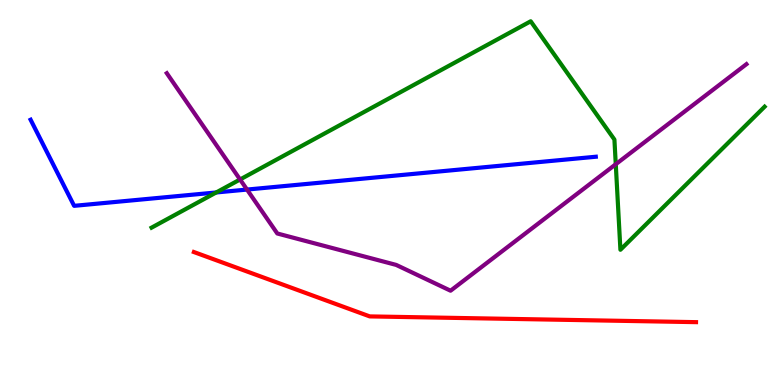[{'lines': ['blue', 'red'], 'intersections': []}, {'lines': ['green', 'red'], 'intersections': []}, {'lines': ['purple', 'red'], 'intersections': []}, {'lines': ['blue', 'green'], 'intersections': [{'x': 2.79, 'y': 5.0}]}, {'lines': ['blue', 'purple'], 'intersections': [{'x': 3.19, 'y': 5.08}]}, {'lines': ['green', 'purple'], 'intersections': [{'x': 3.1, 'y': 5.34}, {'x': 7.95, 'y': 5.73}]}]